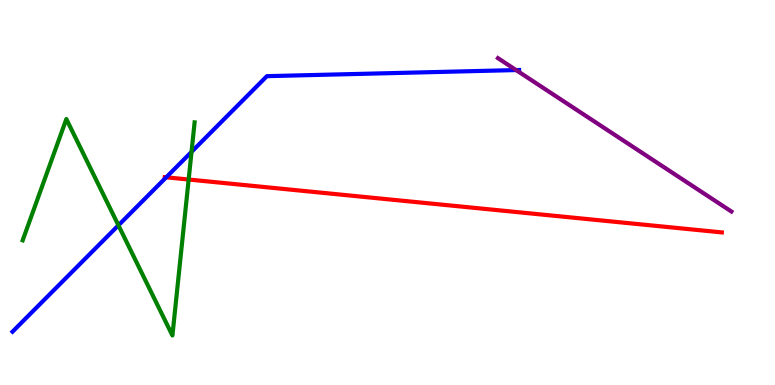[{'lines': ['blue', 'red'], 'intersections': [{'x': 2.14, 'y': 5.39}]}, {'lines': ['green', 'red'], 'intersections': [{'x': 2.43, 'y': 5.34}]}, {'lines': ['purple', 'red'], 'intersections': []}, {'lines': ['blue', 'green'], 'intersections': [{'x': 1.53, 'y': 4.15}, {'x': 2.47, 'y': 6.06}]}, {'lines': ['blue', 'purple'], 'intersections': [{'x': 6.66, 'y': 8.18}]}, {'lines': ['green', 'purple'], 'intersections': []}]